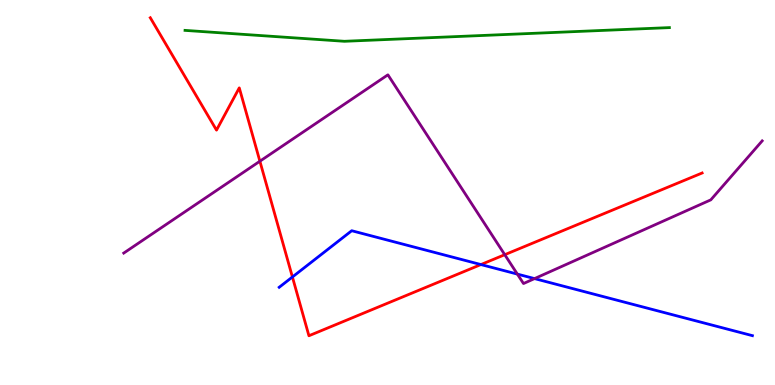[{'lines': ['blue', 'red'], 'intersections': [{'x': 3.77, 'y': 2.81}, {'x': 6.21, 'y': 3.13}]}, {'lines': ['green', 'red'], 'intersections': []}, {'lines': ['purple', 'red'], 'intersections': [{'x': 3.35, 'y': 5.81}, {'x': 6.51, 'y': 3.38}]}, {'lines': ['blue', 'green'], 'intersections': []}, {'lines': ['blue', 'purple'], 'intersections': [{'x': 6.68, 'y': 2.88}, {'x': 6.9, 'y': 2.76}]}, {'lines': ['green', 'purple'], 'intersections': []}]